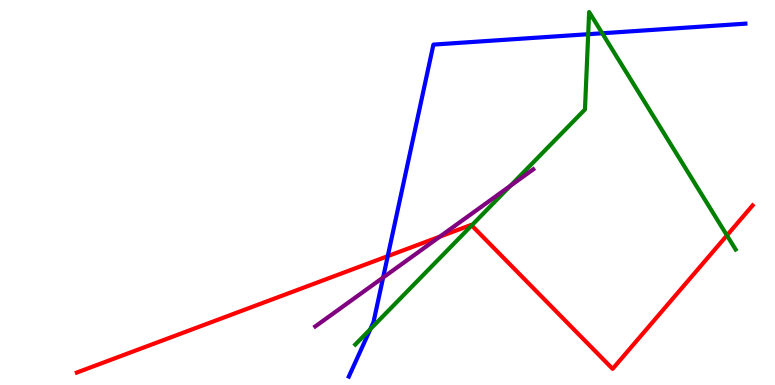[{'lines': ['blue', 'red'], 'intersections': [{'x': 5.0, 'y': 3.35}]}, {'lines': ['green', 'red'], 'intersections': [{'x': 6.09, 'y': 4.14}, {'x': 9.38, 'y': 3.89}]}, {'lines': ['purple', 'red'], 'intersections': [{'x': 5.68, 'y': 3.85}]}, {'lines': ['blue', 'green'], 'intersections': [{'x': 4.78, 'y': 1.45}, {'x': 7.59, 'y': 9.11}, {'x': 7.77, 'y': 9.14}]}, {'lines': ['blue', 'purple'], 'intersections': [{'x': 4.94, 'y': 2.79}]}, {'lines': ['green', 'purple'], 'intersections': [{'x': 6.59, 'y': 5.17}]}]